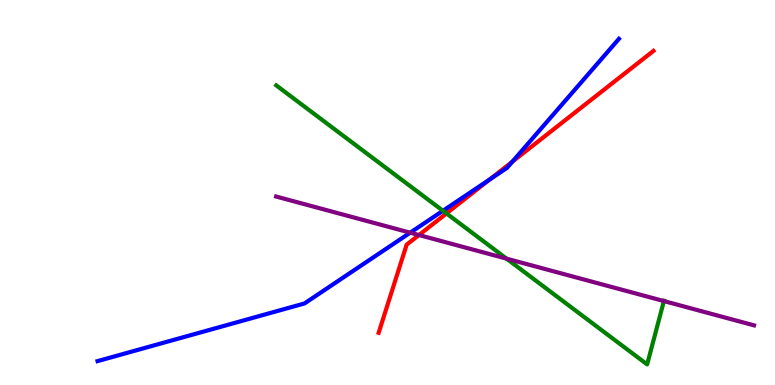[{'lines': ['blue', 'red'], 'intersections': [{'x': 6.32, 'y': 5.34}, {'x': 6.61, 'y': 5.8}]}, {'lines': ['green', 'red'], 'intersections': [{'x': 5.76, 'y': 4.46}]}, {'lines': ['purple', 'red'], 'intersections': [{'x': 5.41, 'y': 3.9}]}, {'lines': ['blue', 'green'], 'intersections': [{'x': 5.72, 'y': 4.53}]}, {'lines': ['blue', 'purple'], 'intersections': [{'x': 5.29, 'y': 3.96}]}, {'lines': ['green', 'purple'], 'intersections': [{'x': 6.54, 'y': 3.28}, {'x': 8.57, 'y': 2.18}]}]